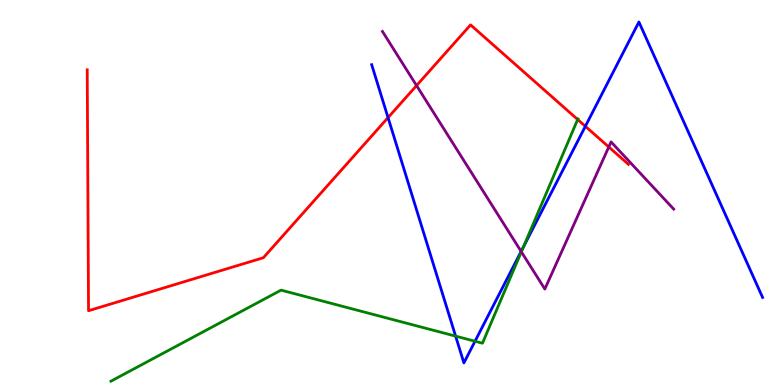[{'lines': ['blue', 'red'], 'intersections': [{'x': 5.01, 'y': 6.95}, {'x': 7.55, 'y': 6.72}]}, {'lines': ['green', 'red'], 'intersections': [{'x': 7.45, 'y': 6.9}]}, {'lines': ['purple', 'red'], 'intersections': [{'x': 5.37, 'y': 7.78}, {'x': 7.86, 'y': 6.18}]}, {'lines': ['blue', 'green'], 'intersections': [{'x': 5.88, 'y': 1.27}, {'x': 6.13, 'y': 1.14}, {'x': 6.75, 'y': 3.58}]}, {'lines': ['blue', 'purple'], 'intersections': [{'x': 6.72, 'y': 3.47}]}, {'lines': ['green', 'purple'], 'intersections': [{'x': 6.73, 'y': 3.46}]}]